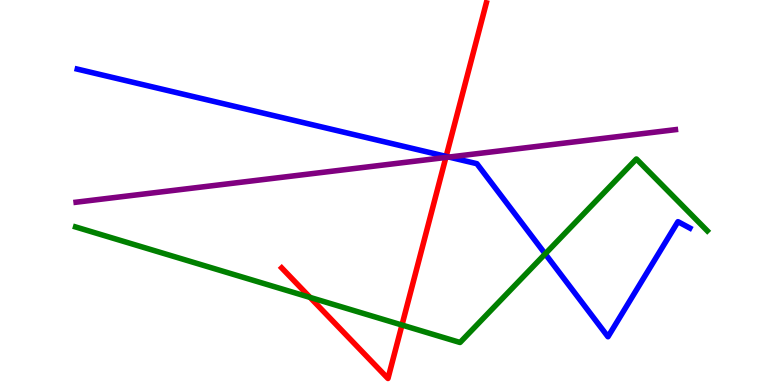[{'lines': ['blue', 'red'], 'intersections': [{'x': 5.76, 'y': 5.94}]}, {'lines': ['green', 'red'], 'intersections': [{'x': 4.0, 'y': 2.28}, {'x': 5.19, 'y': 1.56}]}, {'lines': ['purple', 'red'], 'intersections': [{'x': 5.75, 'y': 5.91}]}, {'lines': ['blue', 'green'], 'intersections': [{'x': 7.03, 'y': 3.41}]}, {'lines': ['blue', 'purple'], 'intersections': [{'x': 5.79, 'y': 5.92}]}, {'lines': ['green', 'purple'], 'intersections': []}]